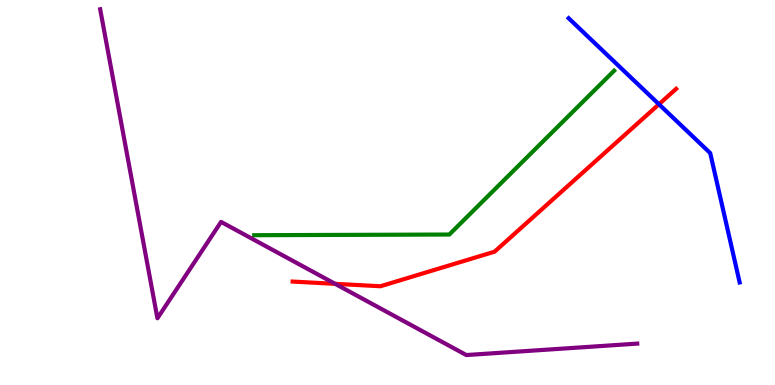[{'lines': ['blue', 'red'], 'intersections': [{'x': 8.5, 'y': 7.29}]}, {'lines': ['green', 'red'], 'intersections': []}, {'lines': ['purple', 'red'], 'intersections': [{'x': 4.32, 'y': 2.63}]}, {'lines': ['blue', 'green'], 'intersections': []}, {'lines': ['blue', 'purple'], 'intersections': []}, {'lines': ['green', 'purple'], 'intersections': []}]